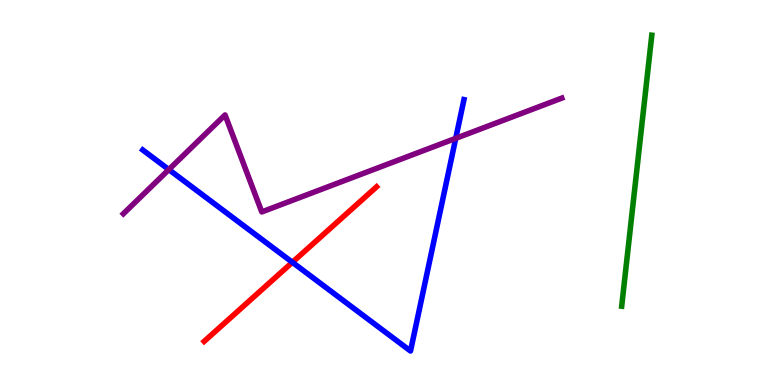[{'lines': ['blue', 'red'], 'intersections': [{'x': 3.77, 'y': 3.19}]}, {'lines': ['green', 'red'], 'intersections': []}, {'lines': ['purple', 'red'], 'intersections': []}, {'lines': ['blue', 'green'], 'intersections': []}, {'lines': ['blue', 'purple'], 'intersections': [{'x': 2.18, 'y': 5.6}, {'x': 5.88, 'y': 6.41}]}, {'lines': ['green', 'purple'], 'intersections': []}]